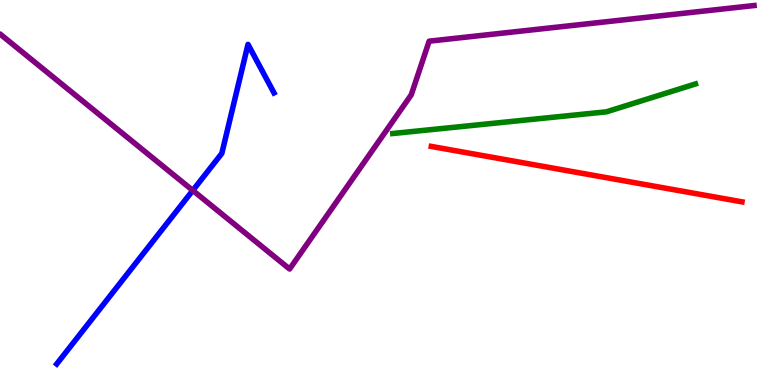[{'lines': ['blue', 'red'], 'intersections': []}, {'lines': ['green', 'red'], 'intersections': []}, {'lines': ['purple', 'red'], 'intersections': []}, {'lines': ['blue', 'green'], 'intersections': []}, {'lines': ['blue', 'purple'], 'intersections': [{'x': 2.49, 'y': 5.05}]}, {'lines': ['green', 'purple'], 'intersections': []}]